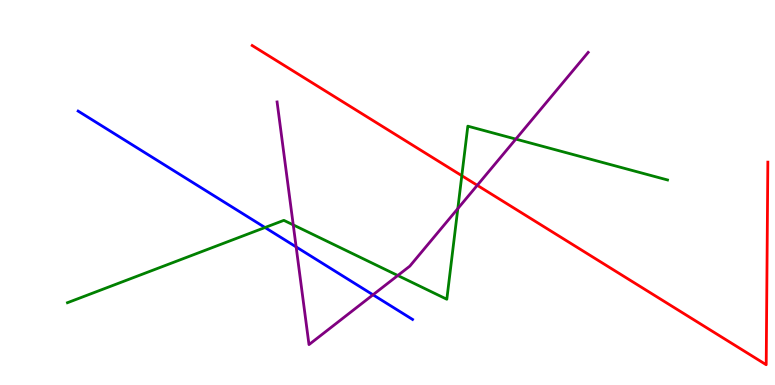[{'lines': ['blue', 'red'], 'intersections': []}, {'lines': ['green', 'red'], 'intersections': [{'x': 5.96, 'y': 5.44}]}, {'lines': ['purple', 'red'], 'intersections': [{'x': 6.16, 'y': 5.19}]}, {'lines': ['blue', 'green'], 'intersections': [{'x': 3.42, 'y': 4.09}]}, {'lines': ['blue', 'purple'], 'intersections': [{'x': 3.82, 'y': 3.59}, {'x': 4.81, 'y': 2.34}]}, {'lines': ['green', 'purple'], 'intersections': [{'x': 3.78, 'y': 4.16}, {'x': 5.13, 'y': 2.84}, {'x': 5.91, 'y': 4.58}, {'x': 6.66, 'y': 6.39}]}]